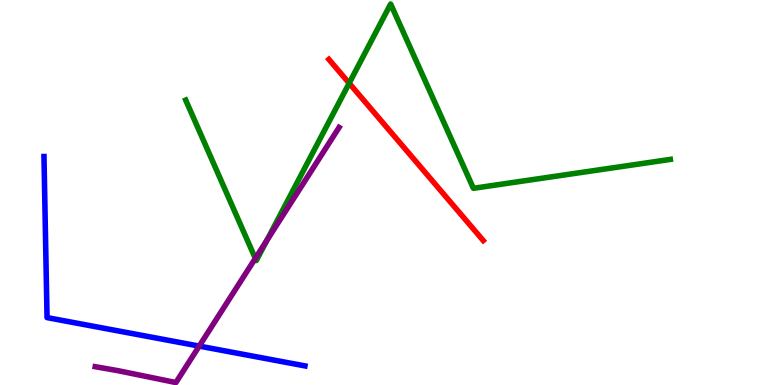[{'lines': ['blue', 'red'], 'intersections': []}, {'lines': ['green', 'red'], 'intersections': [{'x': 4.51, 'y': 7.84}]}, {'lines': ['purple', 'red'], 'intersections': []}, {'lines': ['blue', 'green'], 'intersections': []}, {'lines': ['blue', 'purple'], 'intersections': [{'x': 2.57, 'y': 1.01}]}, {'lines': ['green', 'purple'], 'intersections': [{'x': 3.29, 'y': 3.29}, {'x': 3.45, 'y': 3.76}]}]